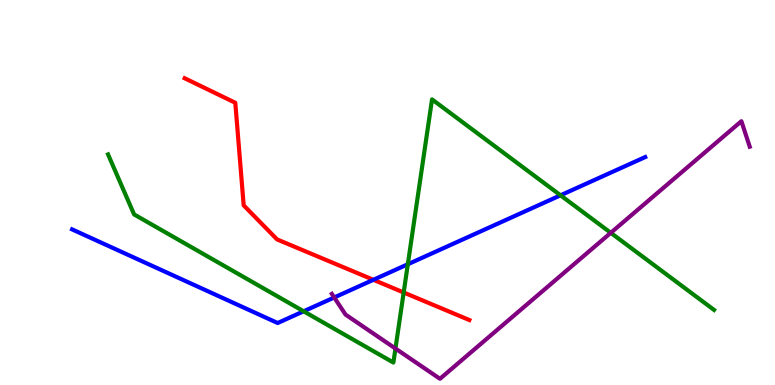[{'lines': ['blue', 'red'], 'intersections': [{'x': 4.82, 'y': 2.73}]}, {'lines': ['green', 'red'], 'intersections': [{'x': 5.21, 'y': 2.4}]}, {'lines': ['purple', 'red'], 'intersections': []}, {'lines': ['blue', 'green'], 'intersections': [{'x': 3.92, 'y': 1.91}, {'x': 5.26, 'y': 3.14}, {'x': 7.23, 'y': 4.93}]}, {'lines': ['blue', 'purple'], 'intersections': [{'x': 4.31, 'y': 2.27}]}, {'lines': ['green', 'purple'], 'intersections': [{'x': 5.1, 'y': 0.947}, {'x': 7.88, 'y': 3.95}]}]